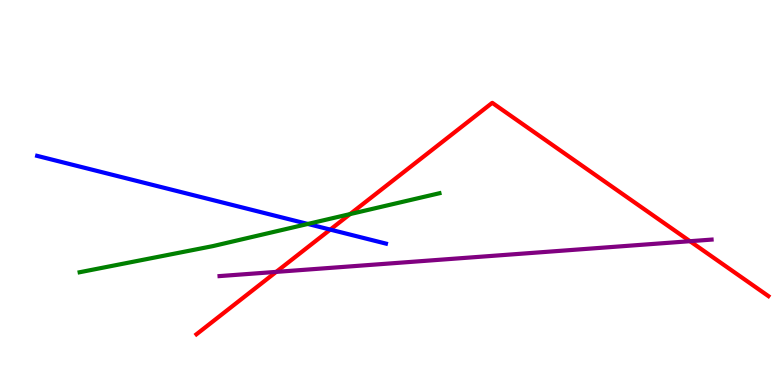[{'lines': ['blue', 'red'], 'intersections': [{'x': 4.26, 'y': 4.04}]}, {'lines': ['green', 'red'], 'intersections': [{'x': 4.52, 'y': 4.44}]}, {'lines': ['purple', 'red'], 'intersections': [{'x': 3.56, 'y': 2.94}, {'x': 8.9, 'y': 3.74}]}, {'lines': ['blue', 'green'], 'intersections': [{'x': 3.97, 'y': 4.18}]}, {'lines': ['blue', 'purple'], 'intersections': []}, {'lines': ['green', 'purple'], 'intersections': []}]